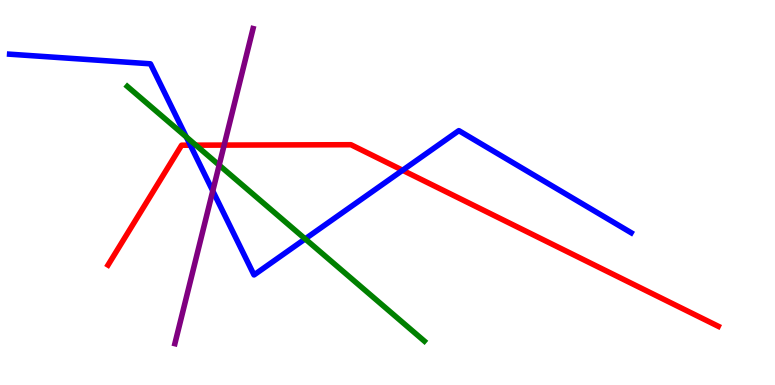[{'lines': ['blue', 'red'], 'intersections': [{'x': 2.46, 'y': 6.23}, {'x': 5.19, 'y': 5.58}]}, {'lines': ['green', 'red'], 'intersections': [{'x': 2.53, 'y': 6.23}]}, {'lines': ['purple', 'red'], 'intersections': [{'x': 2.89, 'y': 6.23}]}, {'lines': ['blue', 'green'], 'intersections': [{'x': 2.4, 'y': 6.44}, {'x': 3.94, 'y': 3.79}]}, {'lines': ['blue', 'purple'], 'intersections': [{'x': 2.75, 'y': 5.04}]}, {'lines': ['green', 'purple'], 'intersections': [{'x': 2.83, 'y': 5.71}]}]